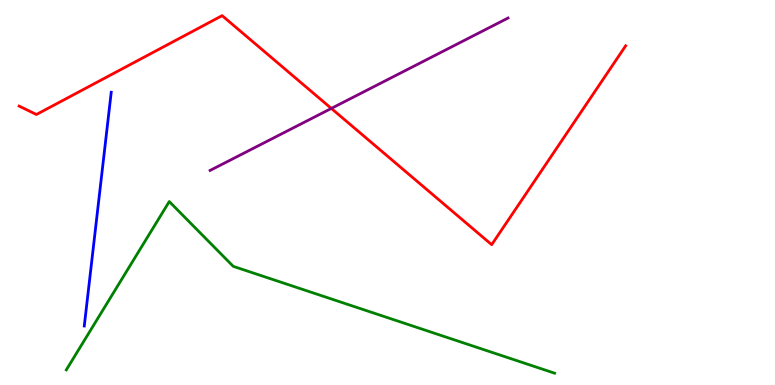[{'lines': ['blue', 'red'], 'intersections': []}, {'lines': ['green', 'red'], 'intersections': []}, {'lines': ['purple', 'red'], 'intersections': [{'x': 4.28, 'y': 7.18}]}, {'lines': ['blue', 'green'], 'intersections': []}, {'lines': ['blue', 'purple'], 'intersections': []}, {'lines': ['green', 'purple'], 'intersections': []}]